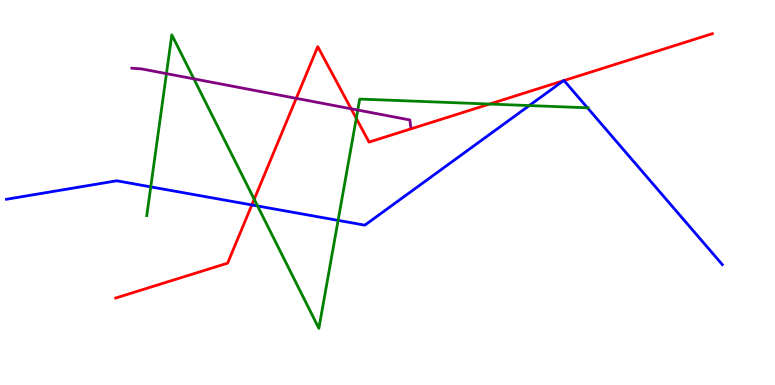[{'lines': ['blue', 'red'], 'intersections': [{'x': 3.25, 'y': 4.68}, {'x': 7.27, 'y': 7.9}, {'x': 7.28, 'y': 7.91}]}, {'lines': ['green', 'red'], 'intersections': [{'x': 3.28, 'y': 4.82}, {'x': 4.6, 'y': 6.93}, {'x': 6.32, 'y': 7.3}]}, {'lines': ['purple', 'red'], 'intersections': [{'x': 3.82, 'y': 7.45}, {'x': 4.53, 'y': 7.17}]}, {'lines': ['blue', 'green'], 'intersections': [{'x': 1.95, 'y': 5.15}, {'x': 3.32, 'y': 4.65}, {'x': 4.36, 'y': 4.28}, {'x': 6.83, 'y': 7.26}, {'x': 7.58, 'y': 7.2}]}, {'lines': ['blue', 'purple'], 'intersections': []}, {'lines': ['green', 'purple'], 'intersections': [{'x': 2.15, 'y': 8.09}, {'x': 2.5, 'y': 7.95}, {'x': 4.62, 'y': 7.14}]}]